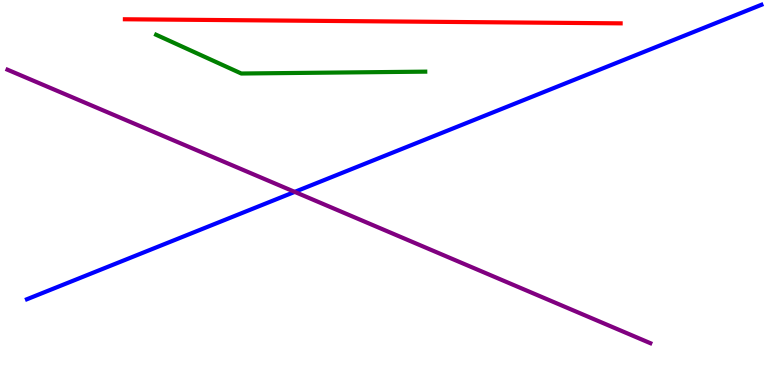[{'lines': ['blue', 'red'], 'intersections': []}, {'lines': ['green', 'red'], 'intersections': []}, {'lines': ['purple', 'red'], 'intersections': []}, {'lines': ['blue', 'green'], 'intersections': []}, {'lines': ['blue', 'purple'], 'intersections': [{'x': 3.8, 'y': 5.02}]}, {'lines': ['green', 'purple'], 'intersections': []}]